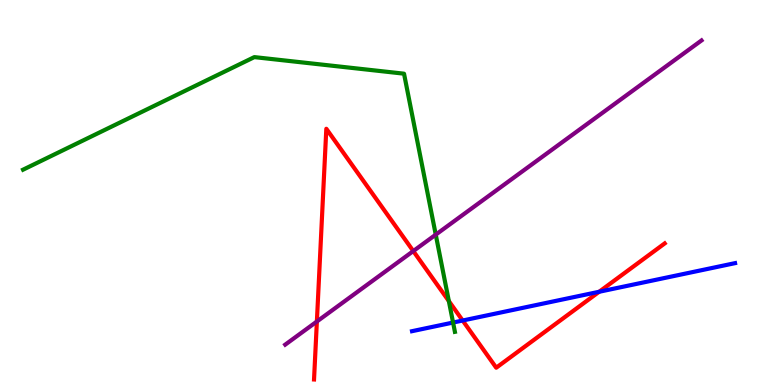[{'lines': ['blue', 'red'], 'intersections': [{'x': 5.97, 'y': 1.67}, {'x': 7.73, 'y': 2.42}]}, {'lines': ['green', 'red'], 'intersections': [{'x': 5.79, 'y': 2.18}]}, {'lines': ['purple', 'red'], 'intersections': [{'x': 4.09, 'y': 1.65}, {'x': 5.33, 'y': 3.48}]}, {'lines': ['blue', 'green'], 'intersections': [{'x': 5.85, 'y': 1.62}]}, {'lines': ['blue', 'purple'], 'intersections': []}, {'lines': ['green', 'purple'], 'intersections': [{'x': 5.62, 'y': 3.91}]}]